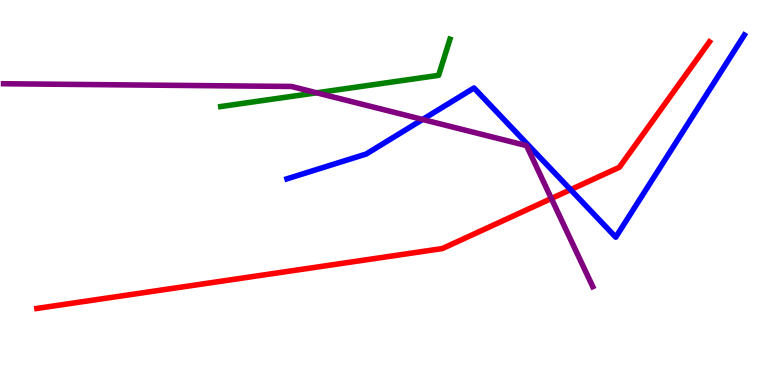[{'lines': ['blue', 'red'], 'intersections': [{'x': 7.36, 'y': 5.07}]}, {'lines': ['green', 'red'], 'intersections': []}, {'lines': ['purple', 'red'], 'intersections': [{'x': 7.11, 'y': 4.84}]}, {'lines': ['blue', 'green'], 'intersections': []}, {'lines': ['blue', 'purple'], 'intersections': [{'x': 5.45, 'y': 6.9}]}, {'lines': ['green', 'purple'], 'intersections': [{'x': 4.09, 'y': 7.59}]}]